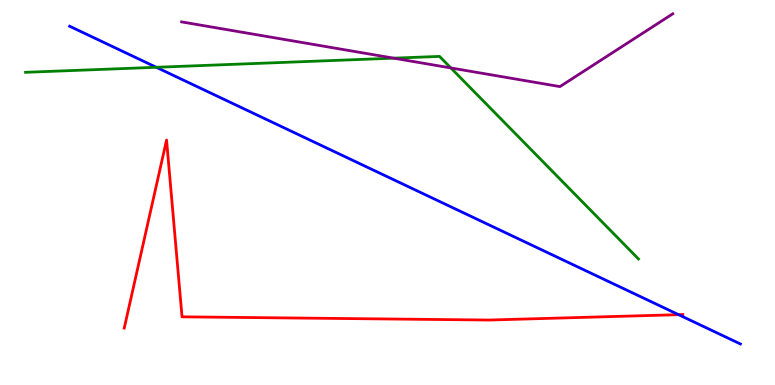[{'lines': ['blue', 'red'], 'intersections': [{'x': 8.76, 'y': 1.83}]}, {'lines': ['green', 'red'], 'intersections': []}, {'lines': ['purple', 'red'], 'intersections': []}, {'lines': ['blue', 'green'], 'intersections': [{'x': 2.02, 'y': 8.25}]}, {'lines': ['blue', 'purple'], 'intersections': []}, {'lines': ['green', 'purple'], 'intersections': [{'x': 5.08, 'y': 8.49}, {'x': 5.82, 'y': 8.24}]}]